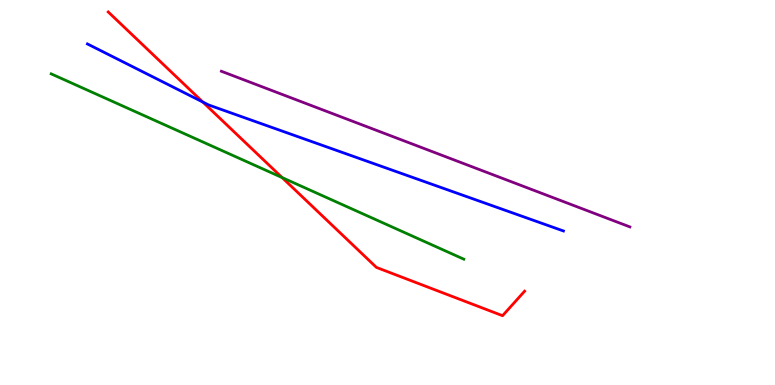[{'lines': ['blue', 'red'], 'intersections': [{'x': 2.62, 'y': 7.35}]}, {'lines': ['green', 'red'], 'intersections': [{'x': 3.64, 'y': 5.39}]}, {'lines': ['purple', 'red'], 'intersections': []}, {'lines': ['blue', 'green'], 'intersections': []}, {'lines': ['blue', 'purple'], 'intersections': []}, {'lines': ['green', 'purple'], 'intersections': []}]